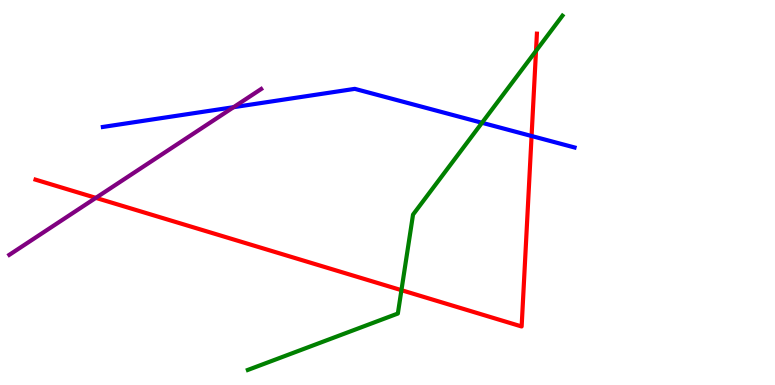[{'lines': ['blue', 'red'], 'intersections': [{'x': 6.86, 'y': 6.47}]}, {'lines': ['green', 'red'], 'intersections': [{'x': 5.18, 'y': 2.46}, {'x': 6.92, 'y': 8.68}]}, {'lines': ['purple', 'red'], 'intersections': [{'x': 1.24, 'y': 4.86}]}, {'lines': ['blue', 'green'], 'intersections': [{'x': 6.22, 'y': 6.81}]}, {'lines': ['blue', 'purple'], 'intersections': [{'x': 3.01, 'y': 7.22}]}, {'lines': ['green', 'purple'], 'intersections': []}]